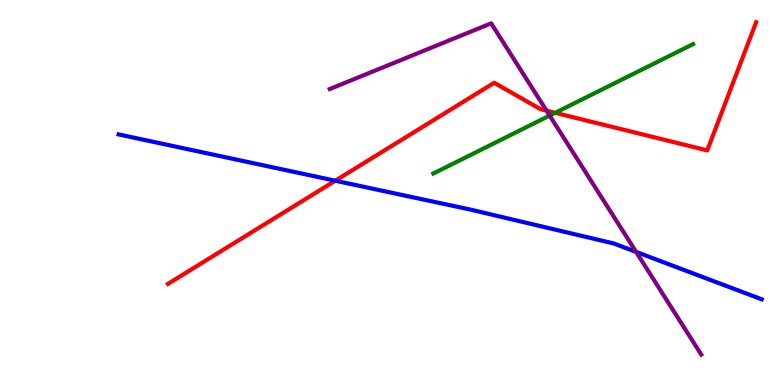[{'lines': ['blue', 'red'], 'intersections': [{'x': 4.33, 'y': 5.31}]}, {'lines': ['green', 'red'], 'intersections': [{'x': 7.16, 'y': 7.07}]}, {'lines': ['purple', 'red'], 'intersections': [{'x': 7.05, 'y': 7.13}]}, {'lines': ['blue', 'green'], 'intersections': []}, {'lines': ['blue', 'purple'], 'intersections': [{'x': 8.21, 'y': 3.46}]}, {'lines': ['green', 'purple'], 'intersections': [{'x': 7.09, 'y': 7.0}]}]